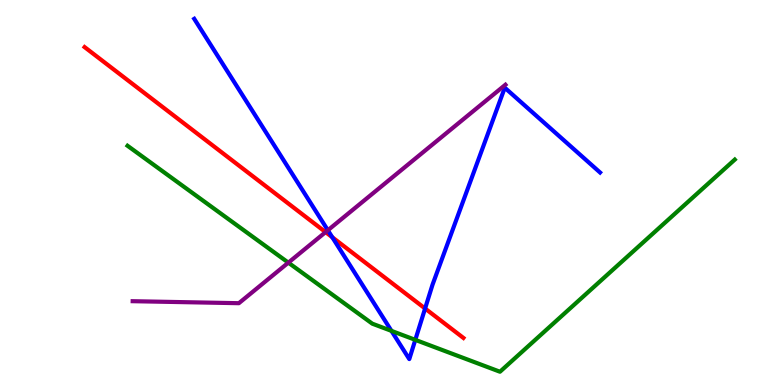[{'lines': ['blue', 'red'], 'intersections': [{'x': 4.29, 'y': 3.84}, {'x': 5.49, 'y': 1.99}]}, {'lines': ['green', 'red'], 'intersections': []}, {'lines': ['purple', 'red'], 'intersections': [{'x': 4.2, 'y': 3.97}]}, {'lines': ['blue', 'green'], 'intersections': [{'x': 5.05, 'y': 1.41}, {'x': 5.36, 'y': 1.17}]}, {'lines': ['blue', 'purple'], 'intersections': [{'x': 4.23, 'y': 4.02}]}, {'lines': ['green', 'purple'], 'intersections': [{'x': 3.72, 'y': 3.18}]}]